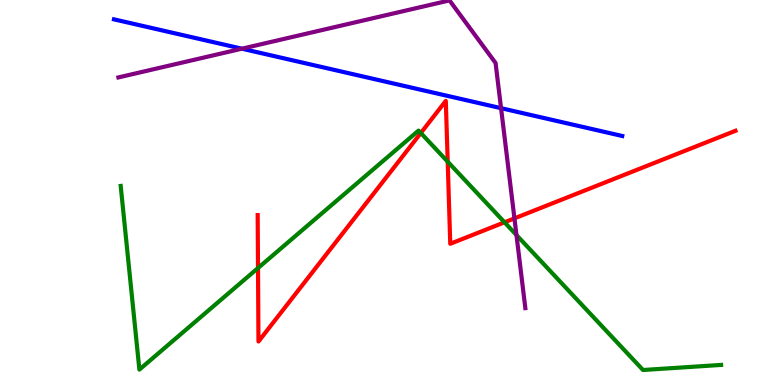[{'lines': ['blue', 'red'], 'intersections': []}, {'lines': ['green', 'red'], 'intersections': [{'x': 3.33, 'y': 3.04}, {'x': 5.43, 'y': 6.55}, {'x': 5.78, 'y': 5.8}, {'x': 6.51, 'y': 4.23}]}, {'lines': ['purple', 'red'], 'intersections': [{'x': 6.64, 'y': 4.33}]}, {'lines': ['blue', 'green'], 'intersections': []}, {'lines': ['blue', 'purple'], 'intersections': [{'x': 3.12, 'y': 8.74}, {'x': 6.47, 'y': 7.19}]}, {'lines': ['green', 'purple'], 'intersections': [{'x': 6.66, 'y': 3.9}]}]